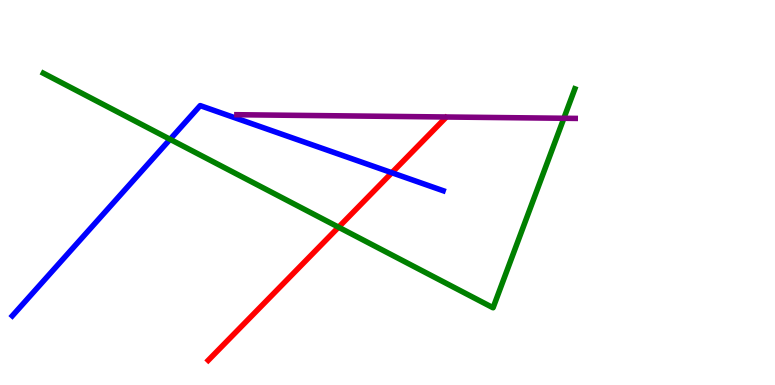[{'lines': ['blue', 'red'], 'intersections': [{'x': 5.06, 'y': 5.51}]}, {'lines': ['green', 'red'], 'intersections': [{'x': 4.37, 'y': 4.1}]}, {'lines': ['purple', 'red'], 'intersections': []}, {'lines': ['blue', 'green'], 'intersections': [{'x': 2.19, 'y': 6.38}]}, {'lines': ['blue', 'purple'], 'intersections': []}, {'lines': ['green', 'purple'], 'intersections': [{'x': 7.28, 'y': 6.93}]}]